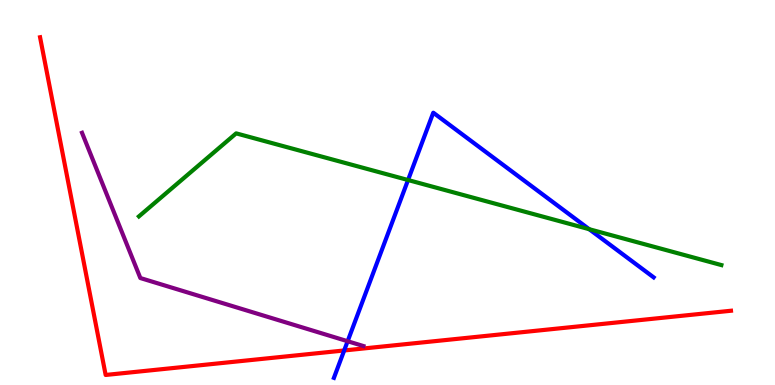[{'lines': ['blue', 'red'], 'intersections': [{'x': 4.44, 'y': 0.897}]}, {'lines': ['green', 'red'], 'intersections': []}, {'lines': ['purple', 'red'], 'intersections': []}, {'lines': ['blue', 'green'], 'intersections': [{'x': 5.27, 'y': 5.32}, {'x': 7.6, 'y': 4.05}]}, {'lines': ['blue', 'purple'], 'intersections': [{'x': 4.49, 'y': 1.14}]}, {'lines': ['green', 'purple'], 'intersections': []}]